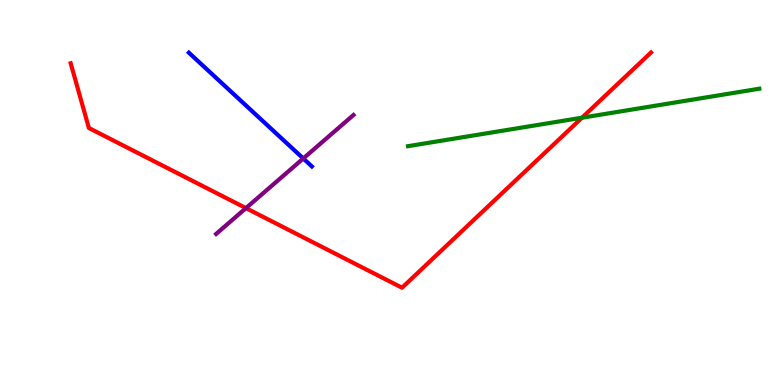[{'lines': ['blue', 'red'], 'intersections': []}, {'lines': ['green', 'red'], 'intersections': [{'x': 7.51, 'y': 6.94}]}, {'lines': ['purple', 'red'], 'intersections': [{'x': 3.17, 'y': 4.59}]}, {'lines': ['blue', 'green'], 'intersections': []}, {'lines': ['blue', 'purple'], 'intersections': [{'x': 3.91, 'y': 5.88}]}, {'lines': ['green', 'purple'], 'intersections': []}]